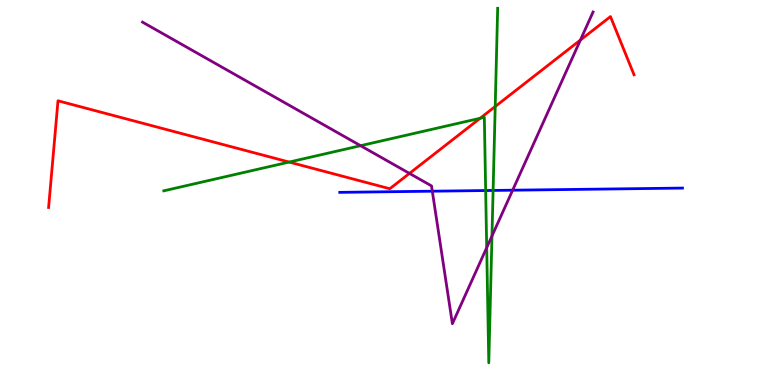[{'lines': ['blue', 'red'], 'intersections': []}, {'lines': ['green', 'red'], 'intersections': [{'x': 3.73, 'y': 5.79}, {'x': 6.2, 'y': 6.93}, {'x': 6.39, 'y': 7.23}]}, {'lines': ['purple', 'red'], 'intersections': [{'x': 5.28, 'y': 5.5}, {'x': 7.49, 'y': 8.96}]}, {'lines': ['blue', 'green'], 'intersections': [{'x': 6.27, 'y': 5.05}, {'x': 6.36, 'y': 5.05}]}, {'lines': ['blue', 'purple'], 'intersections': [{'x': 5.58, 'y': 5.03}, {'x': 6.61, 'y': 5.06}]}, {'lines': ['green', 'purple'], 'intersections': [{'x': 4.65, 'y': 6.22}, {'x': 6.28, 'y': 3.57}, {'x': 6.35, 'y': 3.87}]}]